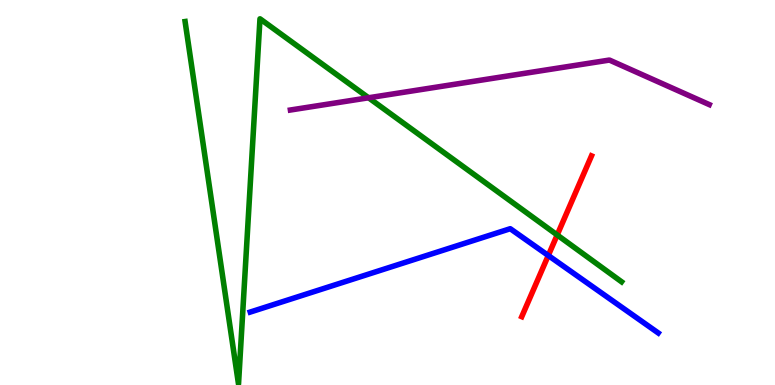[{'lines': ['blue', 'red'], 'intersections': [{'x': 7.07, 'y': 3.36}]}, {'lines': ['green', 'red'], 'intersections': [{'x': 7.19, 'y': 3.9}]}, {'lines': ['purple', 'red'], 'intersections': []}, {'lines': ['blue', 'green'], 'intersections': []}, {'lines': ['blue', 'purple'], 'intersections': []}, {'lines': ['green', 'purple'], 'intersections': [{'x': 4.76, 'y': 7.46}]}]